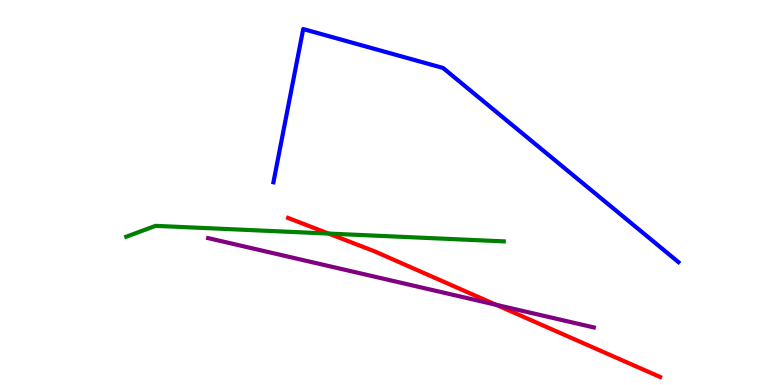[{'lines': ['blue', 'red'], 'intersections': []}, {'lines': ['green', 'red'], 'intersections': [{'x': 4.24, 'y': 3.93}]}, {'lines': ['purple', 'red'], 'intersections': [{'x': 6.4, 'y': 2.08}]}, {'lines': ['blue', 'green'], 'intersections': []}, {'lines': ['blue', 'purple'], 'intersections': []}, {'lines': ['green', 'purple'], 'intersections': []}]